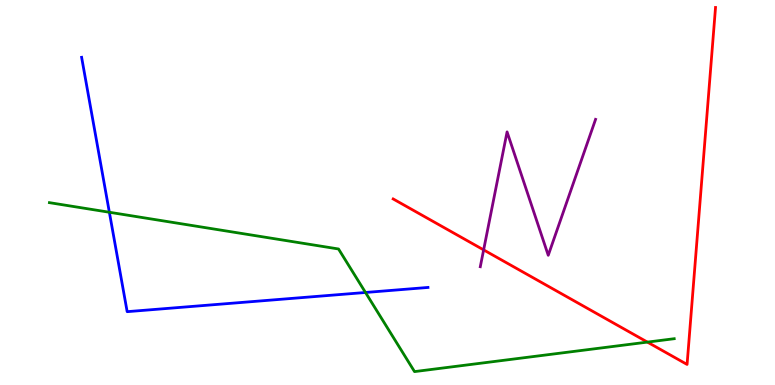[{'lines': ['blue', 'red'], 'intersections': []}, {'lines': ['green', 'red'], 'intersections': [{'x': 8.35, 'y': 1.11}]}, {'lines': ['purple', 'red'], 'intersections': [{'x': 6.24, 'y': 3.51}]}, {'lines': ['blue', 'green'], 'intersections': [{'x': 1.41, 'y': 4.49}, {'x': 4.72, 'y': 2.4}]}, {'lines': ['blue', 'purple'], 'intersections': []}, {'lines': ['green', 'purple'], 'intersections': []}]